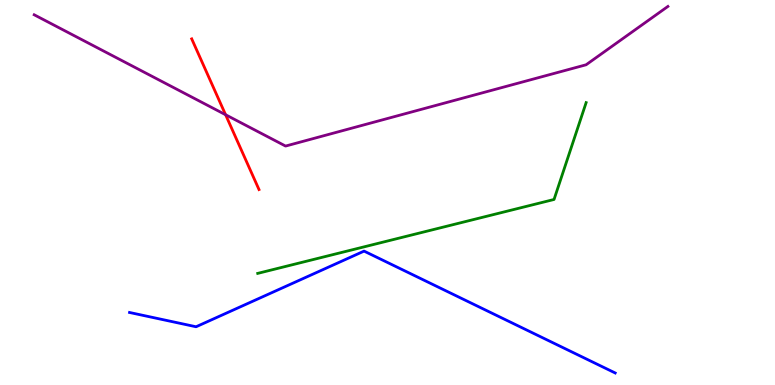[{'lines': ['blue', 'red'], 'intersections': []}, {'lines': ['green', 'red'], 'intersections': []}, {'lines': ['purple', 'red'], 'intersections': [{'x': 2.91, 'y': 7.02}]}, {'lines': ['blue', 'green'], 'intersections': []}, {'lines': ['blue', 'purple'], 'intersections': []}, {'lines': ['green', 'purple'], 'intersections': []}]